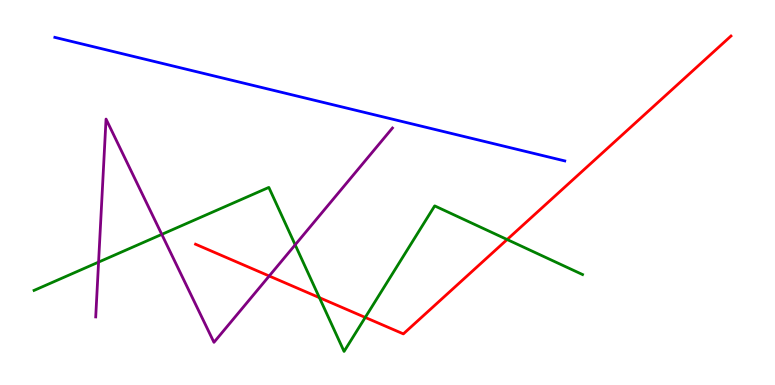[{'lines': ['blue', 'red'], 'intersections': []}, {'lines': ['green', 'red'], 'intersections': [{'x': 4.12, 'y': 2.27}, {'x': 4.71, 'y': 1.76}, {'x': 6.54, 'y': 3.78}]}, {'lines': ['purple', 'red'], 'intersections': [{'x': 3.47, 'y': 2.83}]}, {'lines': ['blue', 'green'], 'intersections': []}, {'lines': ['blue', 'purple'], 'intersections': []}, {'lines': ['green', 'purple'], 'intersections': [{'x': 1.27, 'y': 3.19}, {'x': 2.09, 'y': 3.91}, {'x': 3.81, 'y': 3.64}]}]